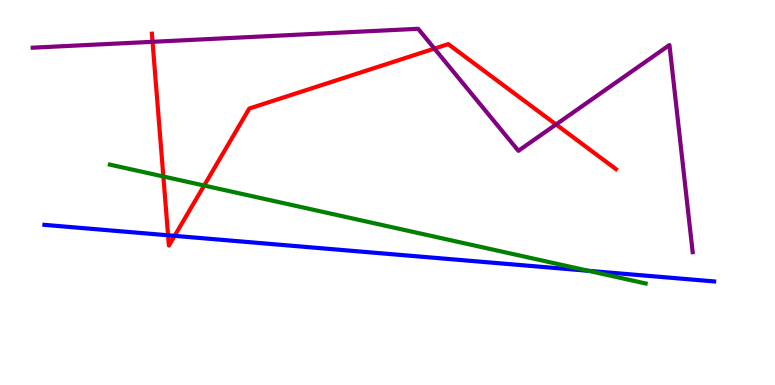[{'lines': ['blue', 'red'], 'intersections': [{'x': 2.17, 'y': 3.89}, {'x': 2.25, 'y': 3.87}]}, {'lines': ['green', 'red'], 'intersections': [{'x': 2.11, 'y': 5.42}, {'x': 2.63, 'y': 5.18}]}, {'lines': ['purple', 'red'], 'intersections': [{'x': 1.97, 'y': 8.91}, {'x': 5.61, 'y': 8.74}, {'x': 7.17, 'y': 6.77}]}, {'lines': ['blue', 'green'], 'intersections': [{'x': 7.59, 'y': 2.97}]}, {'lines': ['blue', 'purple'], 'intersections': []}, {'lines': ['green', 'purple'], 'intersections': []}]